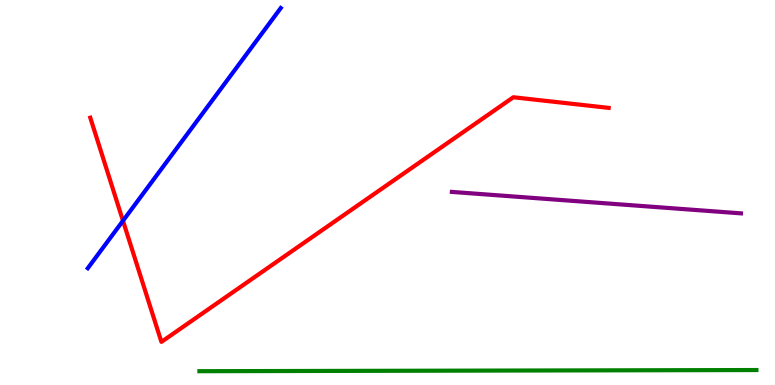[{'lines': ['blue', 'red'], 'intersections': [{'x': 1.59, 'y': 4.27}]}, {'lines': ['green', 'red'], 'intersections': []}, {'lines': ['purple', 'red'], 'intersections': []}, {'lines': ['blue', 'green'], 'intersections': []}, {'lines': ['blue', 'purple'], 'intersections': []}, {'lines': ['green', 'purple'], 'intersections': []}]